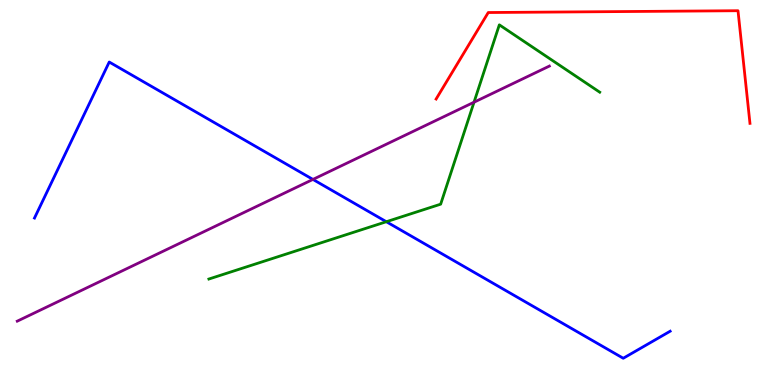[{'lines': ['blue', 'red'], 'intersections': []}, {'lines': ['green', 'red'], 'intersections': []}, {'lines': ['purple', 'red'], 'intersections': []}, {'lines': ['blue', 'green'], 'intersections': [{'x': 4.98, 'y': 4.24}]}, {'lines': ['blue', 'purple'], 'intersections': [{'x': 4.04, 'y': 5.34}]}, {'lines': ['green', 'purple'], 'intersections': [{'x': 6.12, 'y': 7.35}]}]